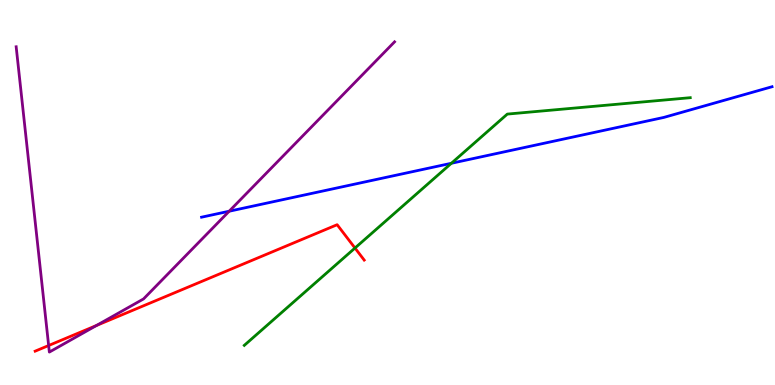[{'lines': ['blue', 'red'], 'intersections': []}, {'lines': ['green', 'red'], 'intersections': [{'x': 4.58, 'y': 3.56}]}, {'lines': ['purple', 'red'], 'intersections': [{'x': 0.628, 'y': 1.03}, {'x': 1.24, 'y': 1.55}]}, {'lines': ['blue', 'green'], 'intersections': [{'x': 5.82, 'y': 5.76}]}, {'lines': ['blue', 'purple'], 'intersections': [{'x': 2.96, 'y': 4.51}]}, {'lines': ['green', 'purple'], 'intersections': []}]